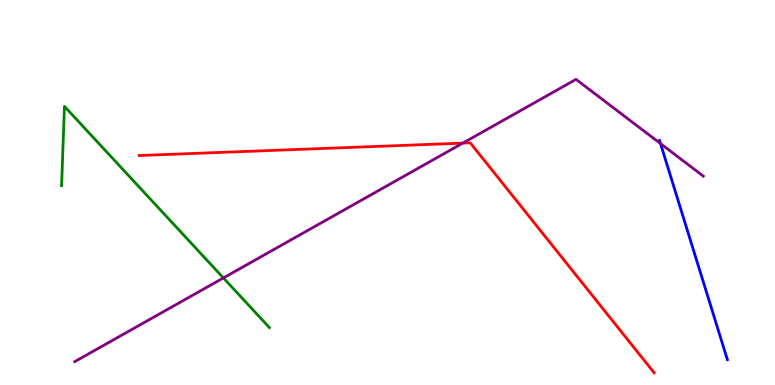[{'lines': ['blue', 'red'], 'intersections': []}, {'lines': ['green', 'red'], 'intersections': []}, {'lines': ['purple', 'red'], 'intersections': [{'x': 5.97, 'y': 6.28}]}, {'lines': ['blue', 'green'], 'intersections': []}, {'lines': ['blue', 'purple'], 'intersections': [{'x': 8.52, 'y': 6.27}]}, {'lines': ['green', 'purple'], 'intersections': [{'x': 2.88, 'y': 2.78}]}]